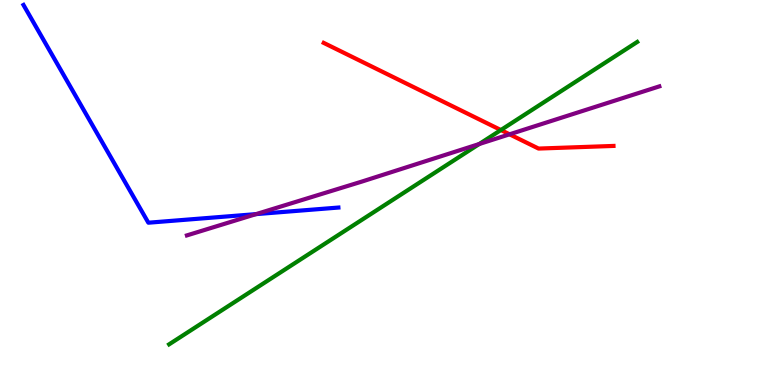[{'lines': ['blue', 'red'], 'intersections': []}, {'lines': ['green', 'red'], 'intersections': [{'x': 6.46, 'y': 6.62}]}, {'lines': ['purple', 'red'], 'intersections': [{'x': 6.58, 'y': 6.51}]}, {'lines': ['blue', 'green'], 'intersections': []}, {'lines': ['blue', 'purple'], 'intersections': [{'x': 3.3, 'y': 4.44}]}, {'lines': ['green', 'purple'], 'intersections': [{'x': 6.18, 'y': 6.26}]}]